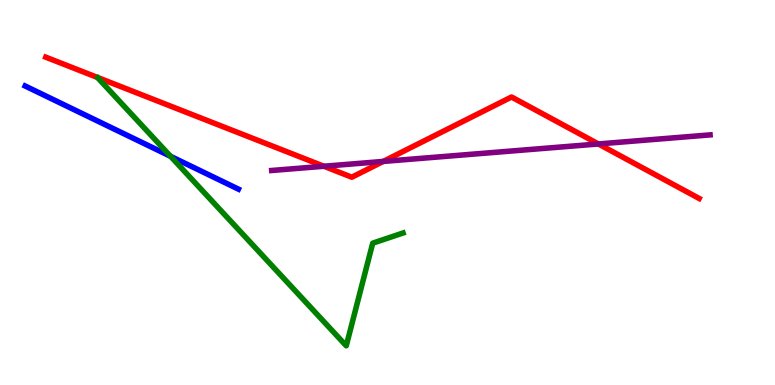[{'lines': ['blue', 'red'], 'intersections': []}, {'lines': ['green', 'red'], 'intersections': []}, {'lines': ['purple', 'red'], 'intersections': [{'x': 4.18, 'y': 5.68}, {'x': 4.94, 'y': 5.81}, {'x': 7.72, 'y': 6.26}]}, {'lines': ['blue', 'green'], 'intersections': [{'x': 2.2, 'y': 5.94}]}, {'lines': ['blue', 'purple'], 'intersections': []}, {'lines': ['green', 'purple'], 'intersections': []}]